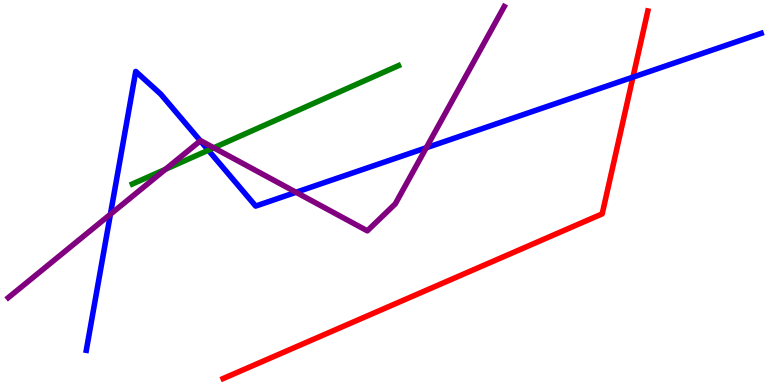[{'lines': ['blue', 'red'], 'intersections': [{'x': 8.17, 'y': 8.0}]}, {'lines': ['green', 'red'], 'intersections': []}, {'lines': ['purple', 'red'], 'intersections': []}, {'lines': ['blue', 'green'], 'intersections': [{'x': 2.69, 'y': 6.1}]}, {'lines': ['blue', 'purple'], 'intersections': [{'x': 1.42, 'y': 4.43}, {'x': 2.58, 'y': 6.34}, {'x': 3.82, 'y': 5.01}, {'x': 5.5, 'y': 6.16}]}, {'lines': ['green', 'purple'], 'intersections': [{'x': 2.14, 'y': 5.6}, {'x': 2.76, 'y': 6.16}]}]